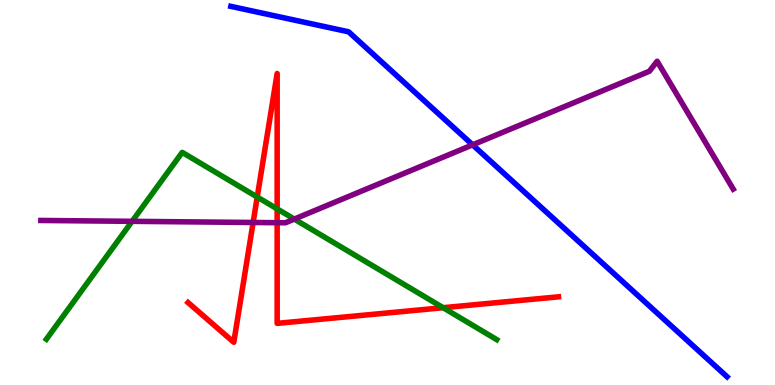[{'lines': ['blue', 'red'], 'intersections': []}, {'lines': ['green', 'red'], 'intersections': [{'x': 3.32, 'y': 4.88}, {'x': 3.58, 'y': 4.57}, {'x': 5.72, 'y': 2.01}]}, {'lines': ['purple', 'red'], 'intersections': [{'x': 3.27, 'y': 4.22}, {'x': 3.58, 'y': 4.22}]}, {'lines': ['blue', 'green'], 'intersections': []}, {'lines': ['blue', 'purple'], 'intersections': [{'x': 6.1, 'y': 6.24}]}, {'lines': ['green', 'purple'], 'intersections': [{'x': 1.7, 'y': 4.25}, {'x': 3.8, 'y': 4.31}]}]